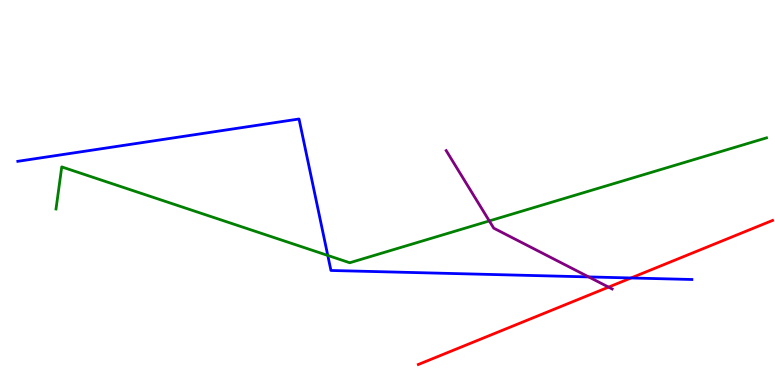[{'lines': ['blue', 'red'], 'intersections': [{'x': 8.14, 'y': 2.78}]}, {'lines': ['green', 'red'], 'intersections': []}, {'lines': ['purple', 'red'], 'intersections': [{'x': 7.85, 'y': 2.54}]}, {'lines': ['blue', 'green'], 'intersections': [{'x': 4.23, 'y': 3.37}]}, {'lines': ['blue', 'purple'], 'intersections': [{'x': 7.6, 'y': 2.81}]}, {'lines': ['green', 'purple'], 'intersections': [{'x': 6.31, 'y': 4.26}]}]